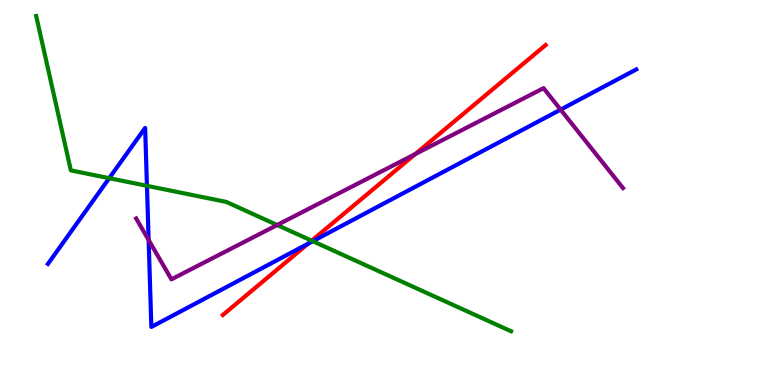[{'lines': ['blue', 'red'], 'intersections': [{'x': 3.97, 'y': 3.67}]}, {'lines': ['green', 'red'], 'intersections': [{'x': 4.02, 'y': 3.75}]}, {'lines': ['purple', 'red'], 'intersections': [{'x': 5.36, 'y': 6.0}]}, {'lines': ['blue', 'green'], 'intersections': [{'x': 1.41, 'y': 5.37}, {'x': 1.9, 'y': 5.17}, {'x': 4.04, 'y': 3.73}]}, {'lines': ['blue', 'purple'], 'intersections': [{'x': 1.92, 'y': 3.77}, {'x': 7.23, 'y': 7.15}]}, {'lines': ['green', 'purple'], 'intersections': [{'x': 3.58, 'y': 4.16}]}]